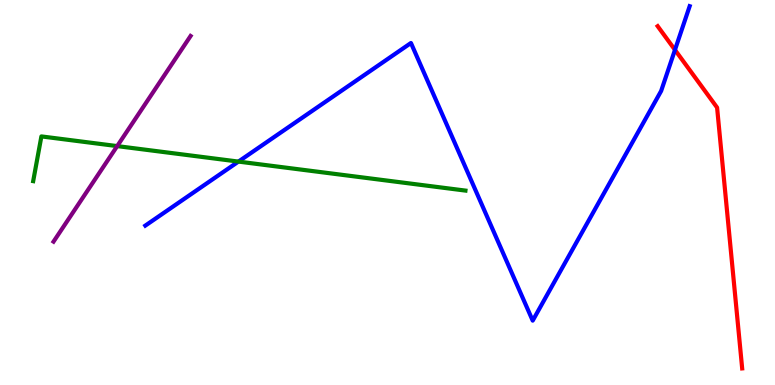[{'lines': ['blue', 'red'], 'intersections': [{'x': 8.71, 'y': 8.7}]}, {'lines': ['green', 'red'], 'intersections': []}, {'lines': ['purple', 'red'], 'intersections': []}, {'lines': ['blue', 'green'], 'intersections': [{'x': 3.08, 'y': 5.8}]}, {'lines': ['blue', 'purple'], 'intersections': []}, {'lines': ['green', 'purple'], 'intersections': [{'x': 1.51, 'y': 6.21}]}]